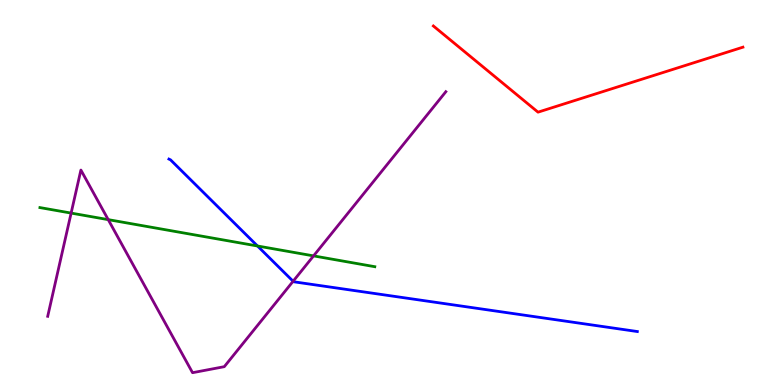[{'lines': ['blue', 'red'], 'intersections': []}, {'lines': ['green', 'red'], 'intersections': []}, {'lines': ['purple', 'red'], 'intersections': []}, {'lines': ['blue', 'green'], 'intersections': [{'x': 3.32, 'y': 3.61}]}, {'lines': ['blue', 'purple'], 'intersections': [{'x': 3.78, 'y': 2.69}]}, {'lines': ['green', 'purple'], 'intersections': [{'x': 0.918, 'y': 4.47}, {'x': 1.4, 'y': 4.3}, {'x': 4.05, 'y': 3.35}]}]